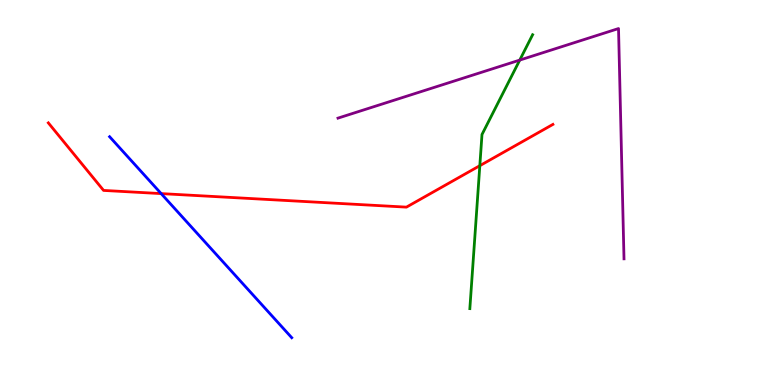[{'lines': ['blue', 'red'], 'intersections': [{'x': 2.08, 'y': 4.97}]}, {'lines': ['green', 'red'], 'intersections': [{'x': 6.19, 'y': 5.7}]}, {'lines': ['purple', 'red'], 'intersections': []}, {'lines': ['blue', 'green'], 'intersections': []}, {'lines': ['blue', 'purple'], 'intersections': []}, {'lines': ['green', 'purple'], 'intersections': [{'x': 6.71, 'y': 8.44}]}]